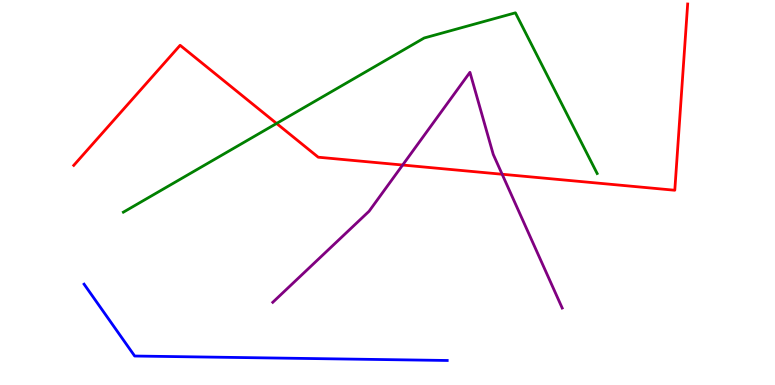[{'lines': ['blue', 'red'], 'intersections': []}, {'lines': ['green', 'red'], 'intersections': [{'x': 3.57, 'y': 6.79}]}, {'lines': ['purple', 'red'], 'intersections': [{'x': 5.2, 'y': 5.71}, {'x': 6.48, 'y': 5.47}]}, {'lines': ['blue', 'green'], 'intersections': []}, {'lines': ['blue', 'purple'], 'intersections': []}, {'lines': ['green', 'purple'], 'intersections': []}]